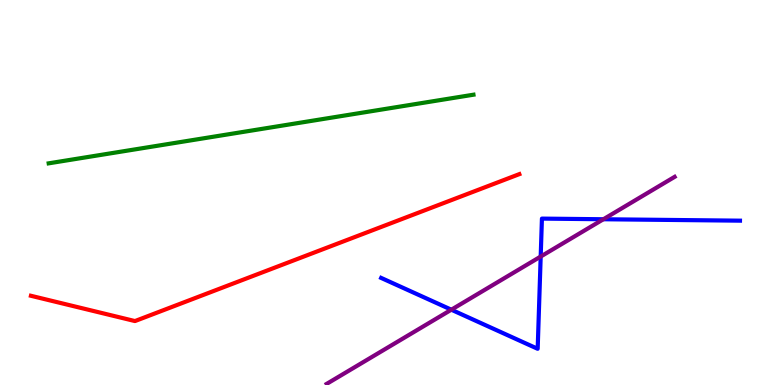[{'lines': ['blue', 'red'], 'intersections': []}, {'lines': ['green', 'red'], 'intersections': []}, {'lines': ['purple', 'red'], 'intersections': []}, {'lines': ['blue', 'green'], 'intersections': []}, {'lines': ['blue', 'purple'], 'intersections': [{'x': 5.82, 'y': 1.96}, {'x': 6.98, 'y': 3.34}, {'x': 7.79, 'y': 4.31}]}, {'lines': ['green', 'purple'], 'intersections': []}]